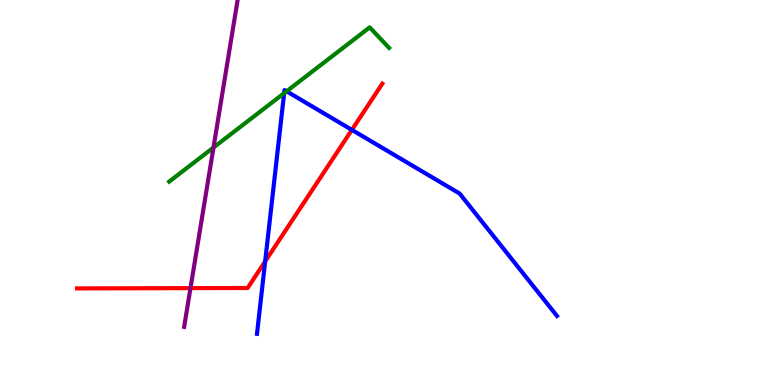[{'lines': ['blue', 'red'], 'intersections': [{'x': 3.42, 'y': 3.21}, {'x': 4.54, 'y': 6.63}]}, {'lines': ['green', 'red'], 'intersections': []}, {'lines': ['purple', 'red'], 'intersections': [{'x': 2.46, 'y': 2.52}]}, {'lines': ['blue', 'green'], 'intersections': [{'x': 3.67, 'y': 7.58}, {'x': 3.7, 'y': 7.63}]}, {'lines': ['blue', 'purple'], 'intersections': []}, {'lines': ['green', 'purple'], 'intersections': [{'x': 2.75, 'y': 6.17}]}]